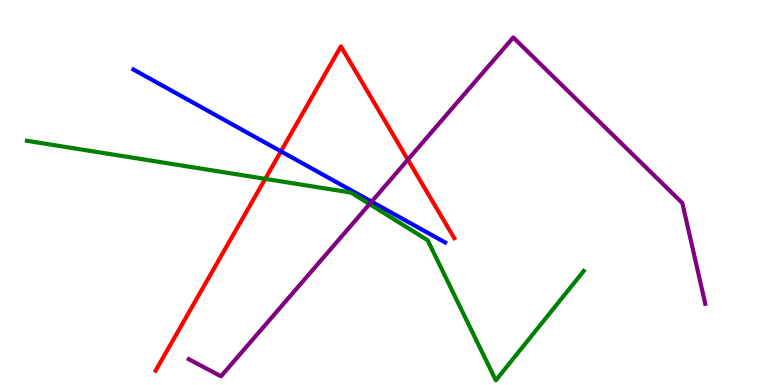[{'lines': ['blue', 'red'], 'intersections': [{'x': 3.63, 'y': 6.07}]}, {'lines': ['green', 'red'], 'intersections': [{'x': 3.42, 'y': 5.35}]}, {'lines': ['purple', 'red'], 'intersections': [{'x': 5.26, 'y': 5.85}]}, {'lines': ['blue', 'green'], 'intersections': []}, {'lines': ['blue', 'purple'], 'intersections': [{'x': 4.8, 'y': 4.76}]}, {'lines': ['green', 'purple'], 'intersections': [{'x': 4.77, 'y': 4.7}]}]